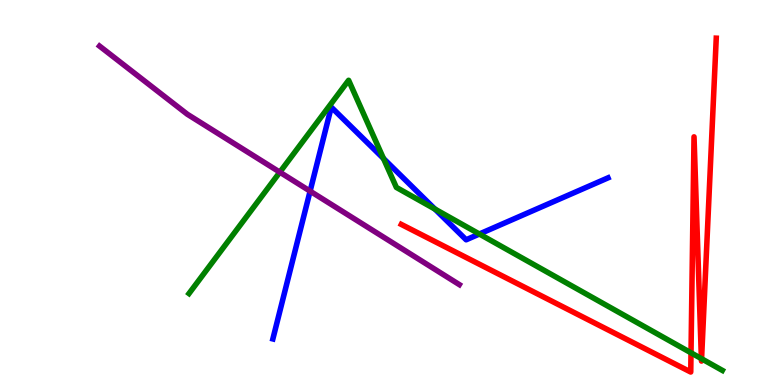[{'lines': ['blue', 'red'], 'intersections': []}, {'lines': ['green', 'red'], 'intersections': [{'x': 8.92, 'y': 0.836}, {'x': 9.05, 'y': 0.685}, {'x': 9.05, 'y': 0.682}]}, {'lines': ['purple', 'red'], 'intersections': []}, {'lines': ['blue', 'green'], 'intersections': [{'x': 4.95, 'y': 5.88}, {'x': 5.61, 'y': 4.57}, {'x': 6.19, 'y': 3.92}]}, {'lines': ['blue', 'purple'], 'intersections': [{'x': 4.0, 'y': 5.04}]}, {'lines': ['green', 'purple'], 'intersections': [{'x': 3.61, 'y': 5.53}]}]